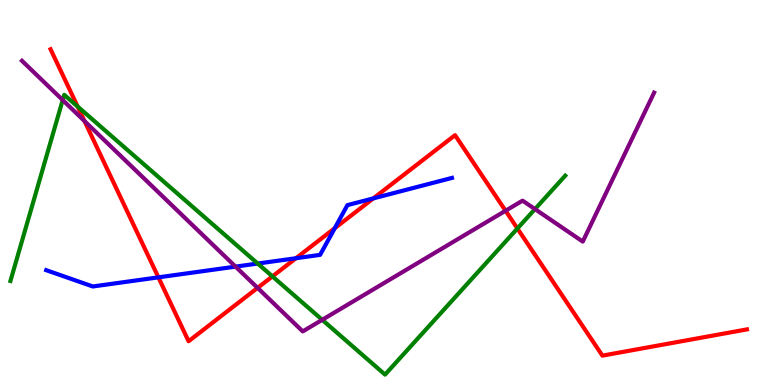[{'lines': ['blue', 'red'], 'intersections': [{'x': 2.04, 'y': 2.8}, {'x': 3.82, 'y': 3.29}, {'x': 4.32, 'y': 4.07}, {'x': 4.82, 'y': 4.85}]}, {'lines': ['green', 'red'], 'intersections': [{'x': 1.0, 'y': 7.23}, {'x': 3.52, 'y': 2.82}, {'x': 6.68, 'y': 4.07}]}, {'lines': ['purple', 'red'], 'intersections': [{'x': 1.09, 'y': 6.86}, {'x': 3.32, 'y': 2.52}, {'x': 6.52, 'y': 4.53}]}, {'lines': ['blue', 'green'], 'intersections': [{'x': 3.33, 'y': 3.15}]}, {'lines': ['blue', 'purple'], 'intersections': [{'x': 3.04, 'y': 3.07}]}, {'lines': ['green', 'purple'], 'intersections': [{'x': 0.809, 'y': 7.4}, {'x': 4.16, 'y': 1.69}, {'x': 6.9, 'y': 4.57}]}]